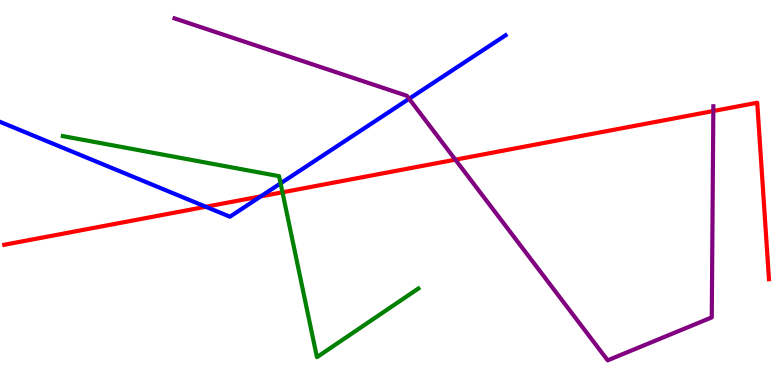[{'lines': ['blue', 'red'], 'intersections': [{'x': 2.66, 'y': 4.63}, {'x': 3.37, 'y': 4.9}]}, {'lines': ['green', 'red'], 'intersections': [{'x': 3.64, 'y': 5.01}]}, {'lines': ['purple', 'red'], 'intersections': [{'x': 5.88, 'y': 5.85}, {'x': 9.2, 'y': 7.12}]}, {'lines': ['blue', 'green'], 'intersections': [{'x': 3.62, 'y': 5.24}]}, {'lines': ['blue', 'purple'], 'intersections': [{'x': 5.28, 'y': 7.43}]}, {'lines': ['green', 'purple'], 'intersections': []}]